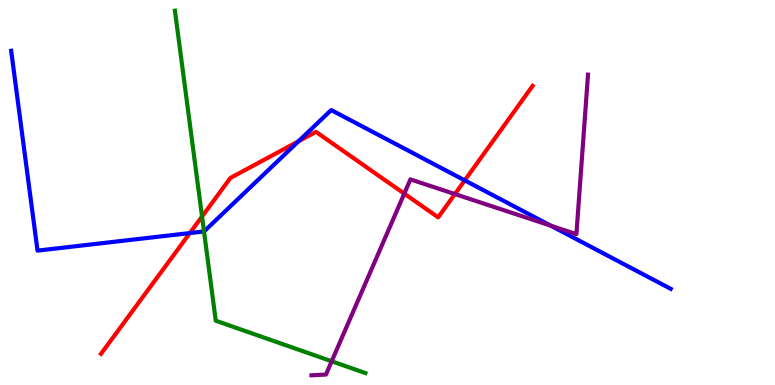[{'lines': ['blue', 'red'], 'intersections': [{'x': 2.45, 'y': 3.95}, {'x': 3.85, 'y': 6.33}, {'x': 6.0, 'y': 5.32}]}, {'lines': ['green', 'red'], 'intersections': [{'x': 2.61, 'y': 4.38}]}, {'lines': ['purple', 'red'], 'intersections': [{'x': 5.22, 'y': 4.97}, {'x': 5.87, 'y': 4.96}]}, {'lines': ['blue', 'green'], 'intersections': [{'x': 2.63, 'y': 3.99}]}, {'lines': ['blue', 'purple'], 'intersections': [{'x': 7.11, 'y': 4.14}]}, {'lines': ['green', 'purple'], 'intersections': [{'x': 4.28, 'y': 0.616}]}]